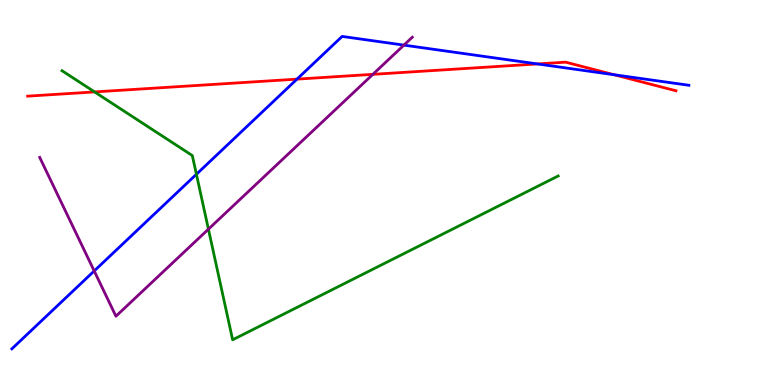[{'lines': ['blue', 'red'], 'intersections': [{'x': 3.83, 'y': 7.94}, {'x': 6.93, 'y': 8.34}, {'x': 7.92, 'y': 8.06}]}, {'lines': ['green', 'red'], 'intersections': [{'x': 1.22, 'y': 7.61}]}, {'lines': ['purple', 'red'], 'intersections': [{'x': 4.81, 'y': 8.07}]}, {'lines': ['blue', 'green'], 'intersections': [{'x': 2.53, 'y': 5.47}]}, {'lines': ['blue', 'purple'], 'intersections': [{'x': 1.22, 'y': 2.96}, {'x': 5.21, 'y': 8.83}]}, {'lines': ['green', 'purple'], 'intersections': [{'x': 2.69, 'y': 4.05}]}]